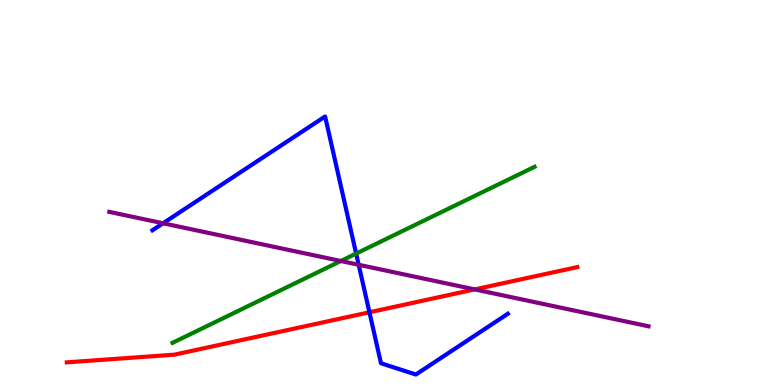[{'lines': ['blue', 'red'], 'intersections': [{'x': 4.77, 'y': 1.89}]}, {'lines': ['green', 'red'], 'intersections': []}, {'lines': ['purple', 'red'], 'intersections': [{'x': 6.13, 'y': 2.48}]}, {'lines': ['blue', 'green'], 'intersections': [{'x': 4.6, 'y': 3.41}]}, {'lines': ['blue', 'purple'], 'intersections': [{'x': 2.1, 'y': 4.2}, {'x': 4.63, 'y': 3.12}]}, {'lines': ['green', 'purple'], 'intersections': [{'x': 4.4, 'y': 3.22}]}]